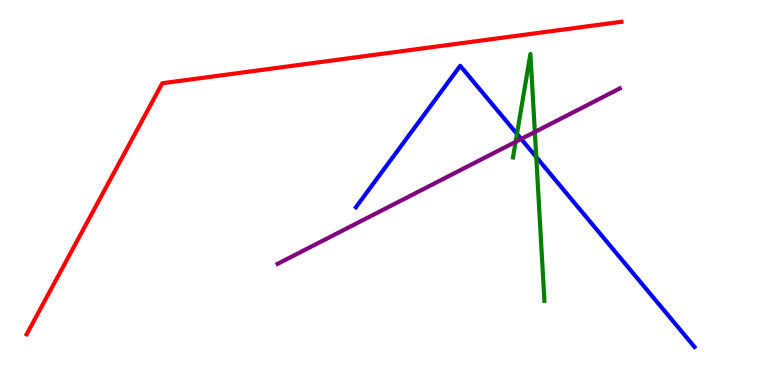[{'lines': ['blue', 'red'], 'intersections': []}, {'lines': ['green', 'red'], 'intersections': []}, {'lines': ['purple', 'red'], 'intersections': []}, {'lines': ['blue', 'green'], 'intersections': [{'x': 6.67, 'y': 6.52}, {'x': 6.92, 'y': 5.92}]}, {'lines': ['blue', 'purple'], 'intersections': [{'x': 6.73, 'y': 6.39}]}, {'lines': ['green', 'purple'], 'intersections': [{'x': 6.65, 'y': 6.32}, {'x': 6.9, 'y': 6.57}]}]